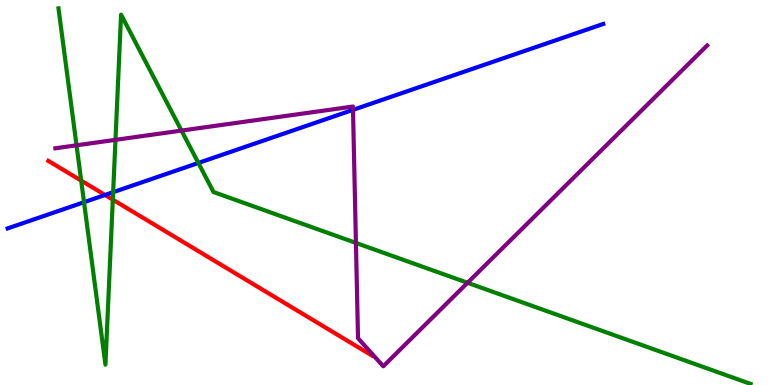[{'lines': ['blue', 'red'], 'intersections': [{'x': 1.36, 'y': 4.94}]}, {'lines': ['green', 'red'], 'intersections': [{'x': 1.05, 'y': 5.31}, {'x': 1.46, 'y': 4.81}]}, {'lines': ['purple', 'red'], 'intersections': []}, {'lines': ['blue', 'green'], 'intersections': [{'x': 1.08, 'y': 4.75}, {'x': 1.46, 'y': 5.01}, {'x': 2.56, 'y': 5.77}]}, {'lines': ['blue', 'purple'], 'intersections': [{'x': 4.55, 'y': 7.15}]}, {'lines': ['green', 'purple'], 'intersections': [{'x': 0.988, 'y': 6.23}, {'x': 1.49, 'y': 6.37}, {'x': 2.34, 'y': 6.61}, {'x': 4.59, 'y': 3.69}, {'x': 6.03, 'y': 2.65}]}]